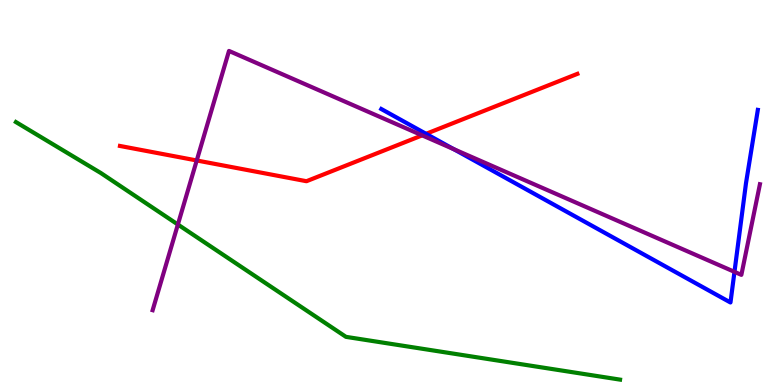[{'lines': ['blue', 'red'], 'intersections': [{'x': 5.5, 'y': 6.52}]}, {'lines': ['green', 'red'], 'intersections': []}, {'lines': ['purple', 'red'], 'intersections': [{'x': 2.54, 'y': 5.83}, {'x': 5.45, 'y': 6.48}]}, {'lines': ['blue', 'green'], 'intersections': []}, {'lines': ['blue', 'purple'], 'intersections': [{'x': 5.85, 'y': 6.13}, {'x': 9.48, 'y': 2.94}]}, {'lines': ['green', 'purple'], 'intersections': [{'x': 2.3, 'y': 4.17}]}]